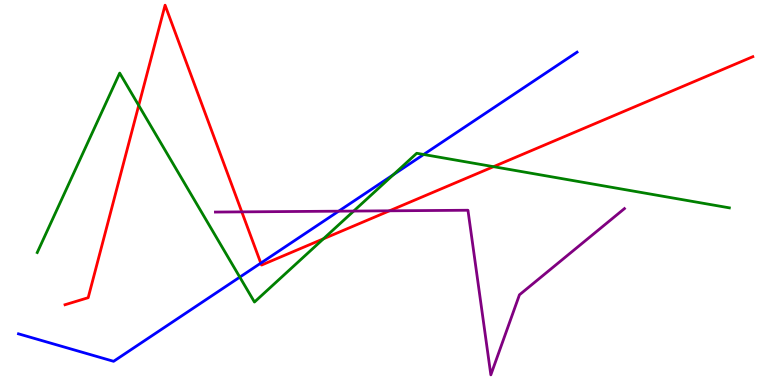[{'lines': ['blue', 'red'], 'intersections': [{'x': 3.37, 'y': 3.17}]}, {'lines': ['green', 'red'], 'intersections': [{'x': 1.79, 'y': 7.26}, {'x': 4.17, 'y': 3.8}, {'x': 6.37, 'y': 5.67}]}, {'lines': ['purple', 'red'], 'intersections': [{'x': 3.12, 'y': 4.5}, {'x': 5.03, 'y': 4.52}]}, {'lines': ['blue', 'green'], 'intersections': [{'x': 3.09, 'y': 2.8}, {'x': 5.08, 'y': 5.46}, {'x': 5.47, 'y': 5.99}]}, {'lines': ['blue', 'purple'], 'intersections': [{'x': 4.37, 'y': 4.51}]}, {'lines': ['green', 'purple'], 'intersections': [{'x': 4.56, 'y': 4.52}]}]